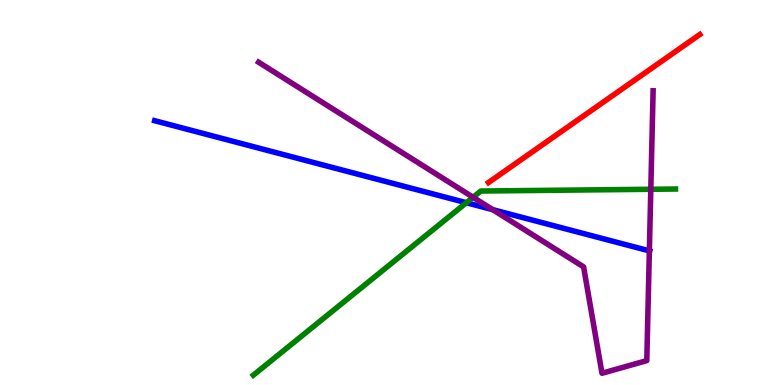[{'lines': ['blue', 'red'], 'intersections': []}, {'lines': ['green', 'red'], 'intersections': []}, {'lines': ['purple', 'red'], 'intersections': []}, {'lines': ['blue', 'green'], 'intersections': [{'x': 6.02, 'y': 4.73}]}, {'lines': ['blue', 'purple'], 'intersections': [{'x': 6.36, 'y': 4.55}, {'x': 8.38, 'y': 3.48}]}, {'lines': ['green', 'purple'], 'intersections': [{'x': 6.1, 'y': 4.88}, {'x': 8.4, 'y': 5.08}]}]